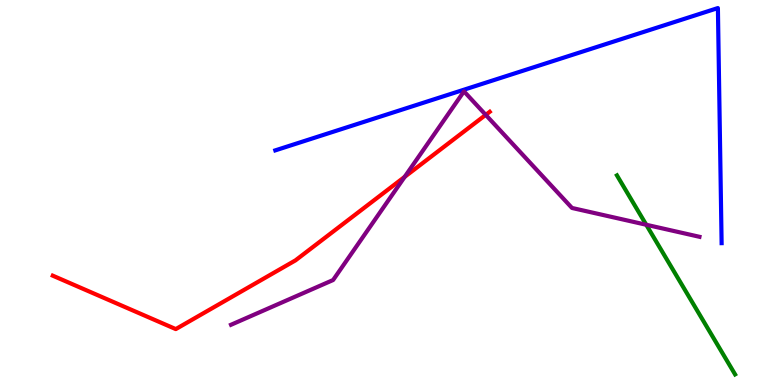[{'lines': ['blue', 'red'], 'intersections': []}, {'lines': ['green', 'red'], 'intersections': []}, {'lines': ['purple', 'red'], 'intersections': [{'x': 5.22, 'y': 5.41}, {'x': 6.27, 'y': 7.02}]}, {'lines': ['blue', 'green'], 'intersections': []}, {'lines': ['blue', 'purple'], 'intersections': []}, {'lines': ['green', 'purple'], 'intersections': [{'x': 8.34, 'y': 4.16}]}]